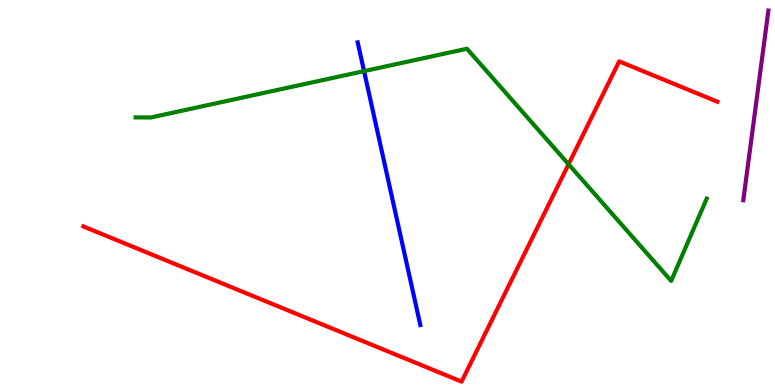[{'lines': ['blue', 'red'], 'intersections': []}, {'lines': ['green', 'red'], 'intersections': [{'x': 7.34, 'y': 5.73}]}, {'lines': ['purple', 'red'], 'intersections': []}, {'lines': ['blue', 'green'], 'intersections': [{'x': 4.7, 'y': 8.15}]}, {'lines': ['blue', 'purple'], 'intersections': []}, {'lines': ['green', 'purple'], 'intersections': []}]